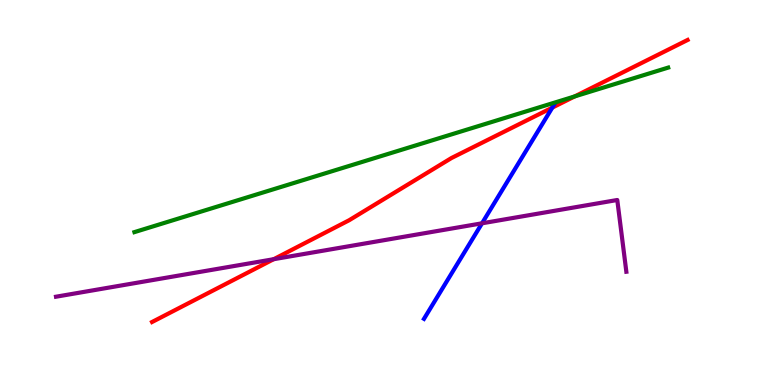[{'lines': ['blue', 'red'], 'intersections': [{'x': 7.13, 'y': 7.2}]}, {'lines': ['green', 'red'], 'intersections': [{'x': 7.42, 'y': 7.5}]}, {'lines': ['purple', 'red'], 'intersections': [{'x': 3.53, 'y': 3.27}]}, {'lines': ['blue', 'green'], 'intersections': []}, {'lines': ['blue', 'purple'], 'intersections': [{'x': 6.22, 'y': 4.2}]}, {'lines': ['green', 'purple'], 'intersections': []}]